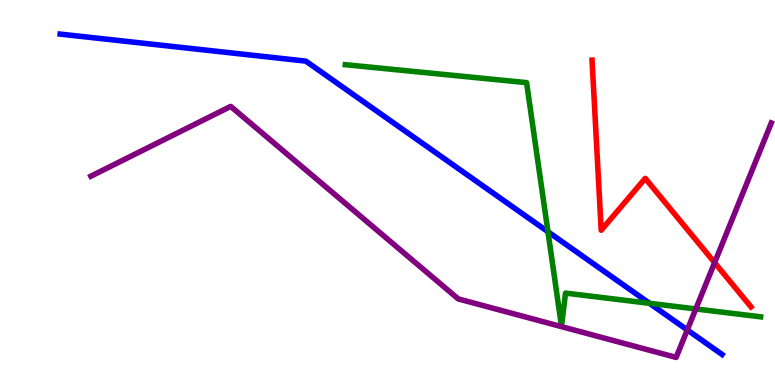[{'lines': ['blue', 'red'], 'intersections': []}, {'lines': ['green', 'red'], 'intersections': []}, {'lines': ['purple', 'red'], 'intersections': [{'x': 9.22, 'y': 3.18}]}, {'lines': ['blue', 'green'], 'intersections': [{'x': 7.07, 'y': 3.98}, {'x': 8.38, 'y': 2.12}]}, {'lines': ['blue', 'purple'], 'intersections': [{'x': 8.87, 'y': 1.43}]}, {'lines': ['green', 'purple'], 'intersections': [{'x': 8.98, 'y': 1.98}]}]